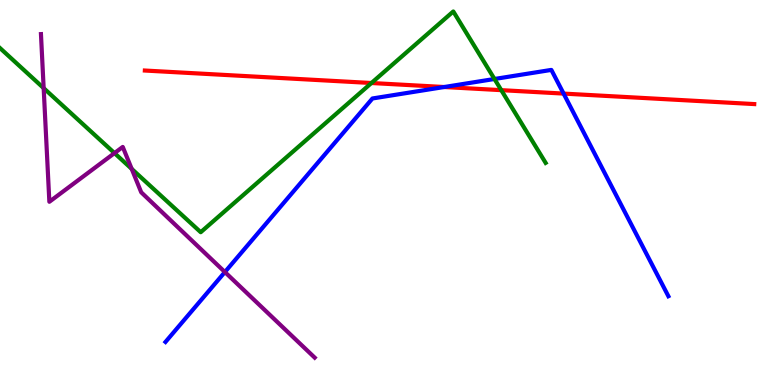[{'lines': ['blue', 'red'], 'intersections': [{'x': 5.73, 'y': 7.74}, {'x': 7.27, 'y': 7.57}]}, {'lines': ['green', 'red'], 'intersections': [{'x': 4.79, 'y': 7.84}, {'x': 6.47, 'y': 7.66}]}, {'lines': ['purple', 'red'], 'intersections': []}, {'lines': ['blue', 'green'], 'intersections': [{'x': 6.38, 'y': 7.95}]}, {'lines': ['blue', 'purple'], 'intersections': [{'x': 2.9, 'y': 2.93}]}, {'lines': ['green', 'purple'], 'intersections': [{'x': 0.563, 'y': 7.71}, {'x': 1.48, 'y': 6.02}, {'x': 1.7, 'y': 5.61}]}]